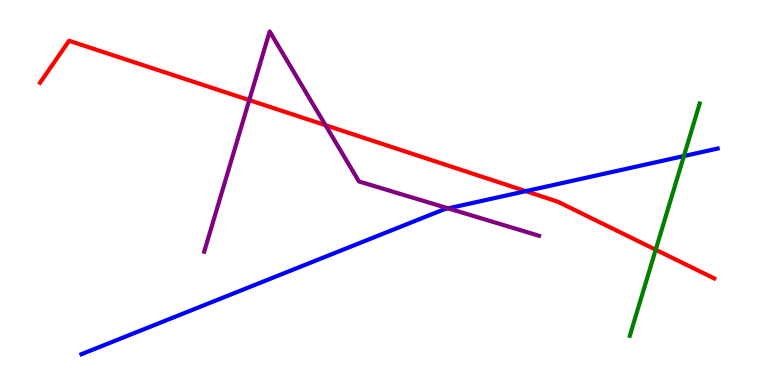[{'lines': ['blue', 'red'], 'intersections': [{'x': 6.78, 'y': 5.04}]}, {'lines': ['green', 'red'], 'intersections': [{'x': 8.46, 'y': 3.51}]}, {'lines': ['purple', 'red'], 'intersections': [{'x': 3.22, 'y': 7.4}, {'x': 4.2, 'y': 6.75}]}, {'lines': ['blue', 'green'], 'intersections': [{'x': 8.82, 'y': 5.95}]}, {'lines': ['blue', 'purple'], 'intersections': [{'x': 5.78, 'y': 4.59}]}, {'lines': ['green', 'purple'], 'intersections': []}]